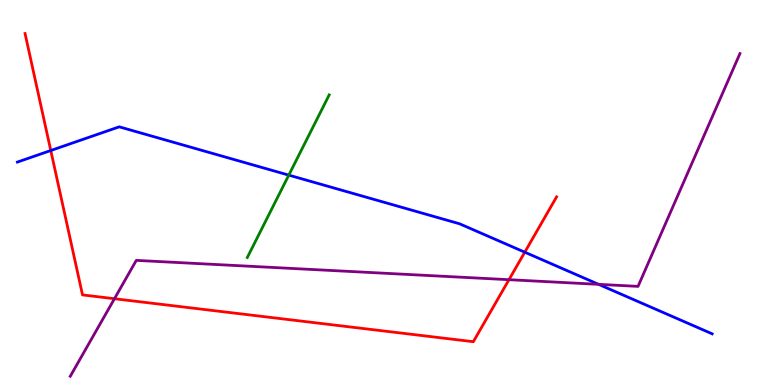[{'lines': ['blue', 'red'], 'intersections': [{'x': 0.655, 'y': 6.09}, {'x': 6.77, 'y': 3.45}]}, {'lines': ['green', 'red'], 'intersections': []}, {'lines': ['purple', 'red'], 'intersections': [{'x': 1.48, 'y': 2.24}, {'x': 6.57, 'y': 2.74}]}, {'lines': ['blue', 'green'], 'intersections': [{'x': 3.73, 'y': 5.45}]}, {'lines': ['blue', 'purple'], 'intersections': [{'x': 7.72, 'y': 2.61}]}, {'lines': ['green', 'purple'], 'intersections': []}]